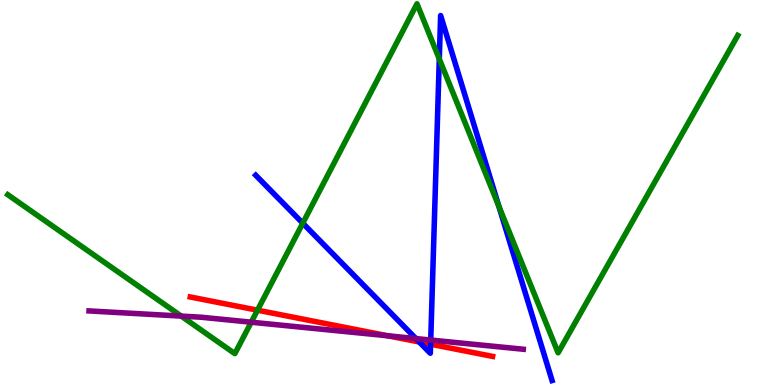[{'lines': ['blue', 'red'], 'intersections': [{'x': 5.41, 'y': 1.12}, {'x': 5.56, 'y': 1.06}]}, {'lines': ['green', 'red'], 'intersections': [{'x': 3.32, 'y': 1.94}]}, {'lines': ['purple', 'red'], 'intersections': [{'x': 5.0, 'y': 1.28}]}, {'lines': ['blue', 'green'], 'intersections': [{'x': 3.91, 'y': 4.2}, {'x': 5.67, 'y': 8.47}, {'x': 6.44, 'y': 4.64}]}, {'lines': ['blue', 'purple'], 'intersections': [{'x': 5.37, 'y': 1.21}, {'x': 5.56, 'y': 1.17}]}, {'lines': ['green', 'purple'], 'intersections': [{'x': 2.34, 'y': 1.79}, {'x': 3.24, 'y': 1.63}]}]